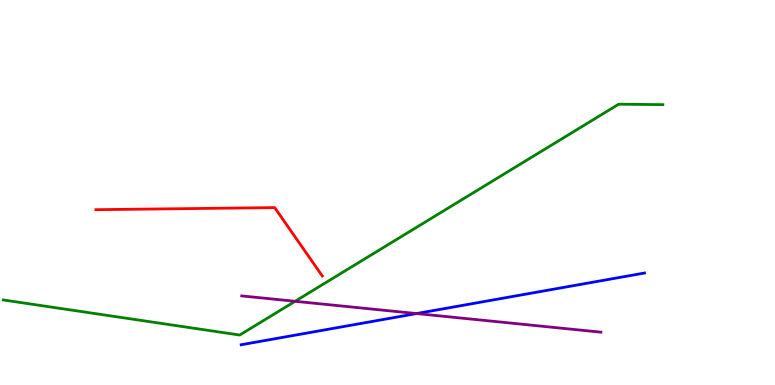[{'lines': ['blue', 'red'], 'intersections': []}, {'lines': ['green', 'red'], 'intersections': []}, {'lines': ['purple', 'red'], 'intersections': []}, {'lines': ['blue', 'green'], 'intersections': []}, {'lines': ['blue', 'purple'], 'intersections': [{'x': 5.37, 'y': 1.86}]}, {'lines': ['green', 'purple'], 'intersections': [{'x': 3.81, 'y': 2.17}]}]